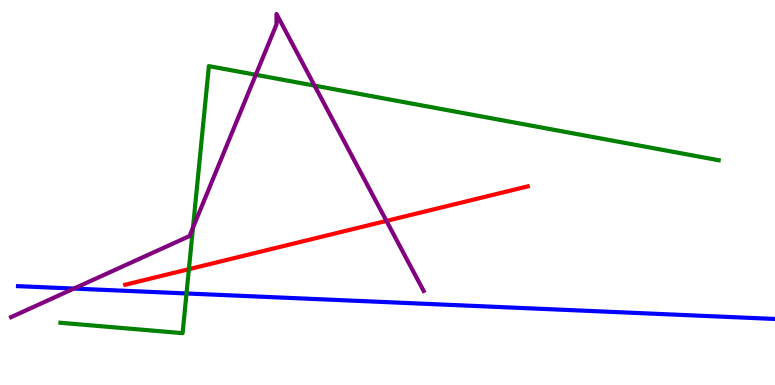[{'lines': ['blue', 'red'], 'intersections': []}, {'lines': ['green', 'red'], 'intersections': [{'x': 2.44, 'y': 3.01}]}, {'lines': ['purple', 'red'], 'intersections': [{'x': 4.99, 'y': 4.26}]}, {'lines': ['blue', 'green'], 'intersections': [{'x': 2.41, 'y': 2.38}]}, {'lines': ['blue', 'purple'], 'intersections': [{'x': 0.954, 'y': 2.5}]}, {'lines': ['green', 'purple'], 'intersections': [{'x': 2.49, 'y': 4.09}, {'x': 3.3, 'y': 8.06}, {'x': 4.06, 'y': 7.78}]}]